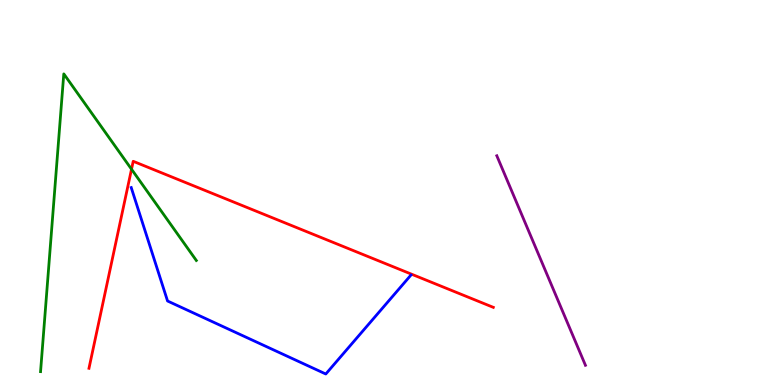[{'lines': ['blue', 'red'], 'intersections': []}, {'lines': ['green', 'red'], 'intersections': [{'x': 1.7, 'y': 5.6}]}, {'lines': ['purple', 'red'], 'intersections': []}, {'lines': ['blue', 'green'], 'intersections': []}, {'lines': ['blue', 'purple'], 'intersections': []}, {'lines': ['green', 'purple'], 'intersections': []}]